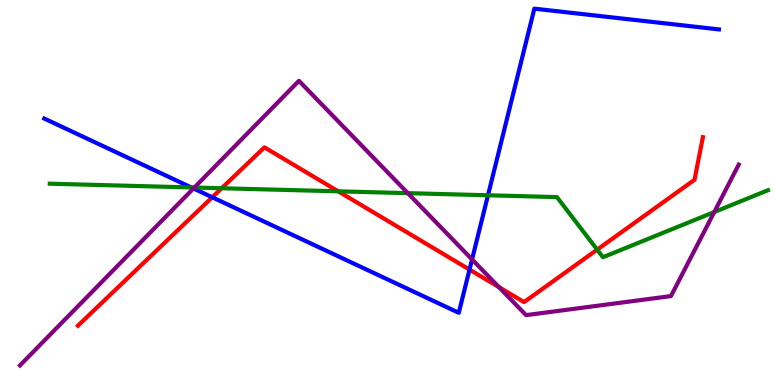[{'lines': ['blue', 'red'], 'intersections': [{'x': 2.74, 'y': 4.88}, {'x': 6.06, 'y': 3.0}]}, {'lines': ['green', 'red'], 'intersections': [{'x': 2.86, 'y': 5.11}, {'x': 4.36, 'y': 5.03}, {'x': 7.71, 'y': 3.52}]}, {'lines': ['purple', 'red'], 'intersections': [{'x': 6.44, 'y': 2.54}]}, {'lines': ['blue', 'green'], 'intersections': [{'x': 2.47, 'y': 5.13}, {'x': 6.3, 'y': 4.93}]}, {'lines': ['blue', 'purple'], 'intersections': [{'x': 2.5, 'y': 5.1}, {'x': 6.09, 'y': 3.26}]}, {'lines': ['green', 'purple'], 'intersections': [{'x': 2.51, 'y': 5.13}, {'x': 5.26, 'y': 4.98}, {'x': 9.22, 'y': 4.49}]}]